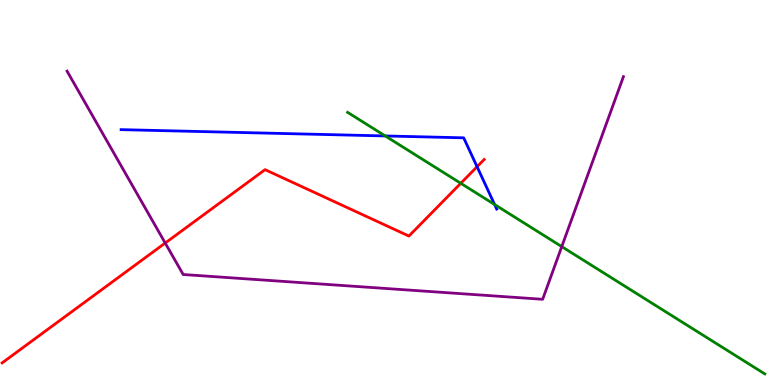[{'lines': ['blue', 'red'], 'intersections': [{'x': 6.16, 'y': 5.67}]}, {'lines': ['green', 'red'], 'intersections': [{'x': 5.95, 'y': 5.24}]}, {'lines': ['purple', 'red'], 'intersections': [{'x': 2.13, 'y': 3.69}]}, {'lines': ['blue', 'green'], 'intersections': [{'x': 4.97, 'y': 6.47}, {'x': 6.38, 'y': 4.69}]}, {'lines': ['blue', 'purple'], 'intersections': []}, {'lines': ['green', 'purple'], 'intersections': [{'x': 7.25, 'y': 3.59}]}]